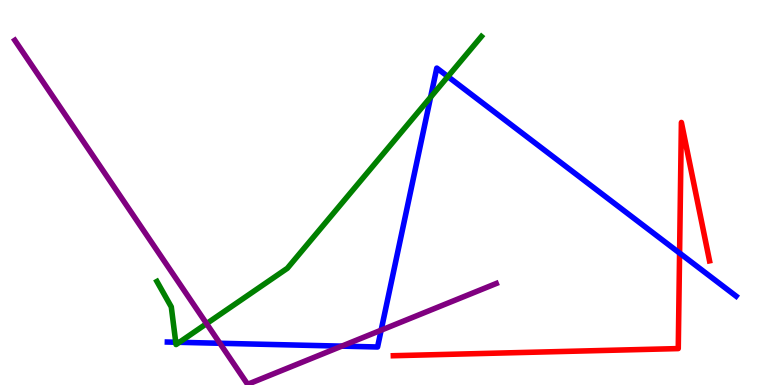[{'lines': ['blue', 'red'], 'intersections': [{'x': 8.77, 'y': 3.43}]}, {'lines': ['green', 'red'], 'intersections': []}, {'lines': ['purple', 'red'], 'intersections': []}, {'lines': ['blue', 'green'], 'intersections': [{'x': 2.27, 'y': 1.11}, {'x': 2.31, 'y': 1.11}, {'x': 5.56, 'y': 7.48}, {'x': 5.78, 'y': 8.01}]}, {'lines': ['blue', 'purple'], 'intersections': [{'x': 2.84, 'y': 1.08}, {'x': 4.41, 'y': 1.01}, {'x': 4.92, 'y': 1.42}]}, {'lines': ['green', 'purple'], 'intersections': [{'x': 2.67, 'y': 1.59}]}]